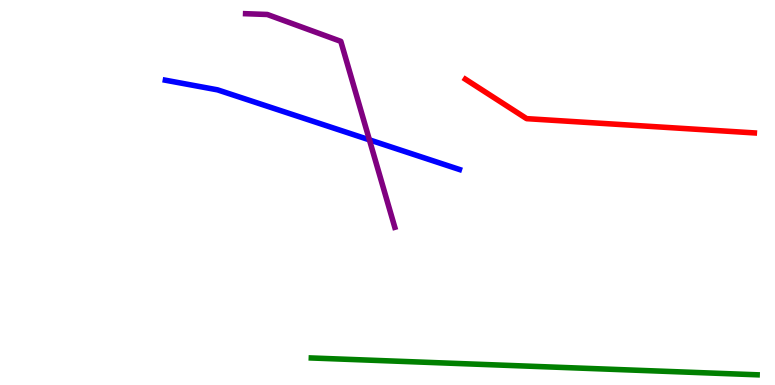[{'lines': ['blue', 'red'], 'intersections': []}, {'lines': ['green', 'red'], 'intersections': []}, {'lines': ['purple', 'red'], 'intersections': []}, {'lines': ['blue', 'green'], 'intersections': []}, {'lines': ['blue', 'purple'], 'intersections': [{'x': 4.77, 'y': 6.37}]}, {'lines': ['green', 'purple'], 'intersections': []}]